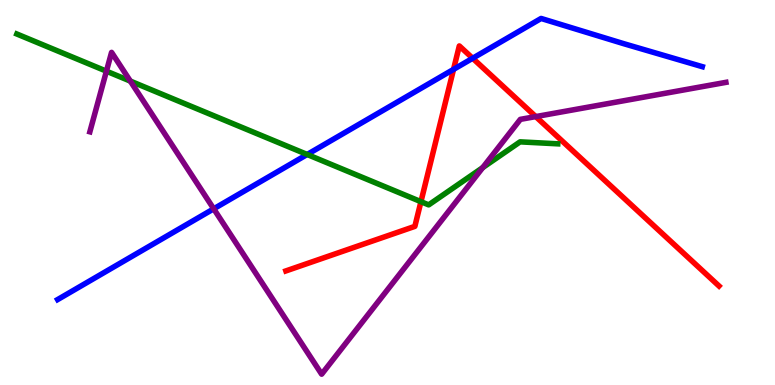[{'lines': ['blue', 'red'], 'intersections': [{'x': 5.85, 'y': 8.2}, {'x': 6.1, 'y': 8.49}]}, {'lines': ['green', 'red'], 'intersections': [{'x': 5.43, 'y': 4.76}]}, {'lines': ['purple', 'red'], 'intersections': [{'x': 6.91, 'y': 6.97}]}, {'lines': ['blue', 'green'], 'intersections': [{'x': 3.96, 'y': 5.99}]}, {'lines': ['blue', 'purple'], 'intersections': [{'x': 2.76, 'y': 4.58}]}, {'lines': ['green', 'purple'], 'intersections': [{'x': 1.37, 'y': 8.15}, {'x': 1.68, 'y': 7.89}, {'x': 6.23, 'y': 5.65}]}]